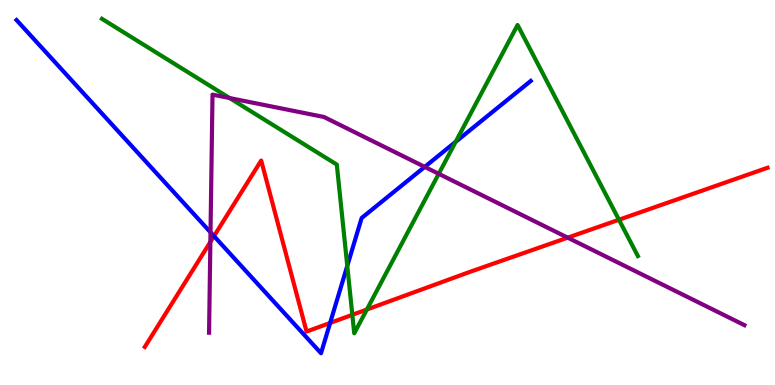[{'lines': ['blue', 'red'], 'intersections': [{'x': 2.76, 'y': 3.87}, {'x': 4.26, 'y': 1.61}]}, {'lines': ['green', 'red'], 'intersections': [{'x': 4.55, 'y': 1.82}, {'x': 4.73, 'y': 1.96}, {'x': 7.99, 'y': 4.29}]}, {'lines': ['purple', 'red'], 'intersections': [{'x': 2.71, 'y': 3.72}, {'x': 7.33, 'y': 3.83}]}, {'lines': ['blue', 'green'], 'intersections': [{'x': 4.48, 'y': 3.09}, {'x': 5.88, 'y': 6.32}]}, {'lines': ['blue', 'purple'], 'intersections': [{'x': 2.72, 'y': 3.97}, {'x': 5.48, 'y': 5.67}]}, {'lines': ['green', 'purple'], 'intersections': [{'x': 2.96, 'y': 7.45}, {'x': 5.66, 'y': 5.49}]}]